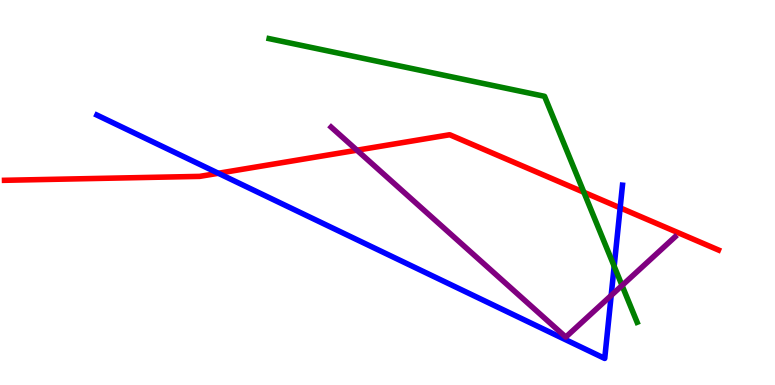[{'lines': ['blue', 'red'], 'intersections': [{'x': 2.82, 'y': 5.5}, {'x': 8.0, 'y': 4.6}]}, {'lines': ['green', 'red'], 'intersections': [{'x': 7.53, 'y': 5.01}]}, {'lines': ['purple', 'red'], 'intersections': [{'x': 4.61, 'y': 6.1}]}, {'lines': ['blue', 'green'], 'intersections': [{'x': 7.92, 'y': 3.08}]}, {'lines': ['blue', 'purple'], 'intersections': [{'x': 7.89, 'y': 2.33}]}, {'lines': ['green', 'purple'], 'intersections': [{'x': 8.03, 'y': 2.58}]}]